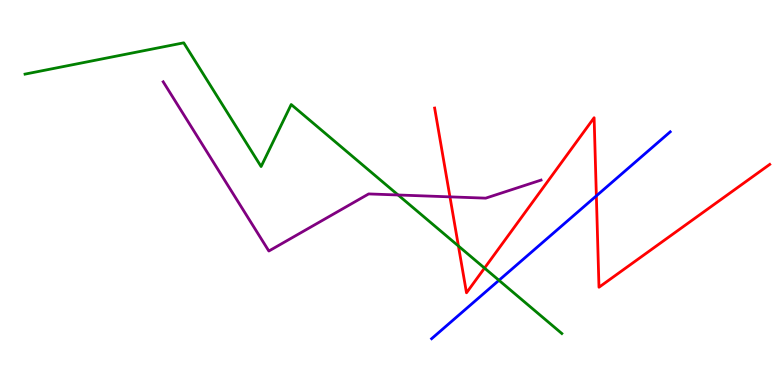[{'lines': ['blue', 'red'], 'intersections': [{'x': 7.69, 'y': 4.91}]}, {'lines': ['green', 'red'], 'intersections': [{'x': 5.92, 'y': 3.61}, {'x': 6.25, 'y': 3.04}]}, {'lines': ['purple', 'red'], 'intersections': [{'x': 5.81, 'y': 4.89}]}, {'lines': ['blue', 'green'], 'intersections': [{'x': 6.44, 'y': 2.72}]}, {'lines': ['blue', 'purple'], 'intersections': []}, {'lines': ['green', 'purple'], 'intersections': [{'x': 5.14, 'y': 4.94}]}]